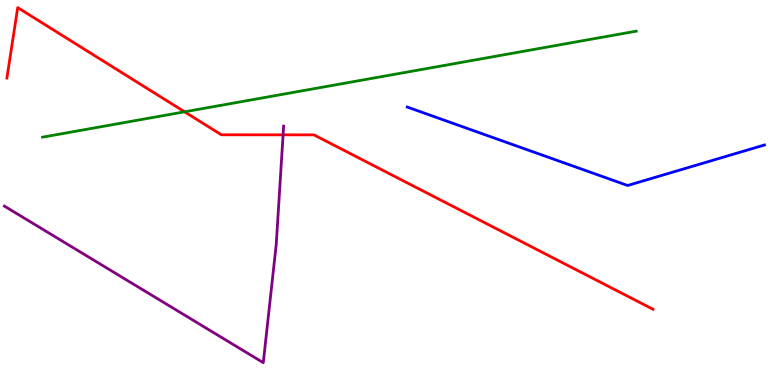[{'lines': ['blue', 'red'], 'intersections': []}, {'lines': ['green', 'red'], 'intersections': [{'x': 2.38, 'y': 7.1}]}, {'lines': ['purple', 'red'], 'intersections': [{'x': 3.65, 'y': 6.5}]}, {'lines': ['blue', 'green'], 'intersections': []}, {'lines': ['blue', 'purple'], 'intersections': []}, {'lines': ['green', 'purple'], 'intersections': []}]